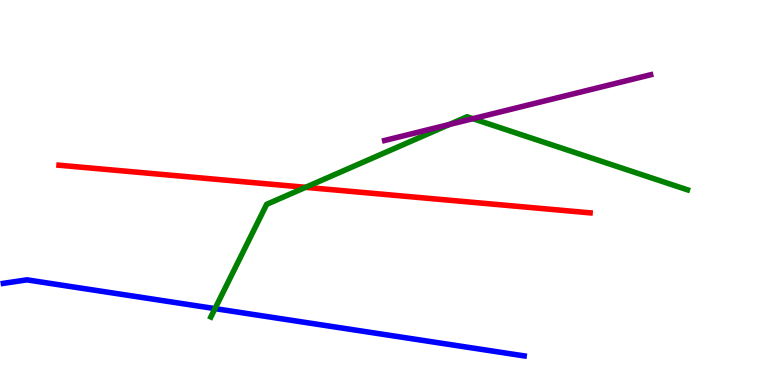[{'lines': ['blue', 'red'], 'intersections': []}, {'lines': ['green', 'red'], 'intersections': [{'x': 3.94, 'y': 5.13}]}, {'lines': ['purple', 'red'], 'intersections': []}, {'lines': ['blue', 'green'], 'intersections': [{'x': 2.77, 'y': 1.98}]}, {'lines': ['blue', 'purple'], 'intersections': []}, {'lines': ['green', 'purple'], 'intersections': [{'x': 5.8, 'y': 6.77}, {'x': 6.1, 'y': 6.92}]}]